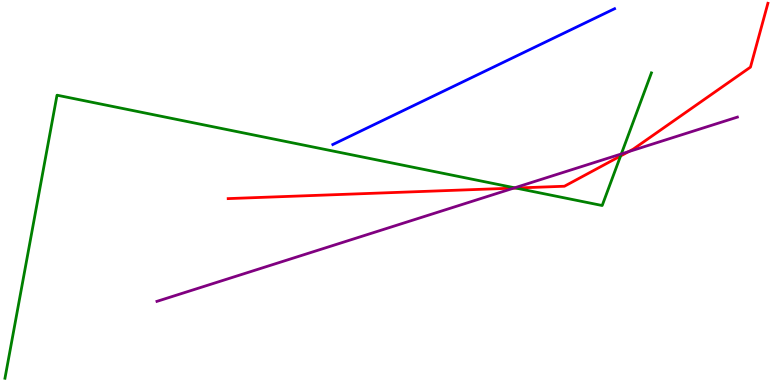[{'lines': ['blue', 'red'], 'intersections': []}, {'lines': ['green', 'red'], 'intersections': [{'x': 6.66, 'y': 5.12}, {'x': 8.01, 'y': 5.95}]}, {'lines': ['purple', 'red'], 'intersections': [{'x': 6.63, 'y': 5.11}, {'x': 8.11, 'y': 6.06}]}, {'lines': ['blue', 'green'], 'intersections': []}, {'lines': ['blue', 'purple'], 'intersections': []}, {'lines': ['green', 'purple'], 'intersections': [{'x': 6.64, 'y': 5.12}, {'x': 8.02, 'y': 6.0}]}]